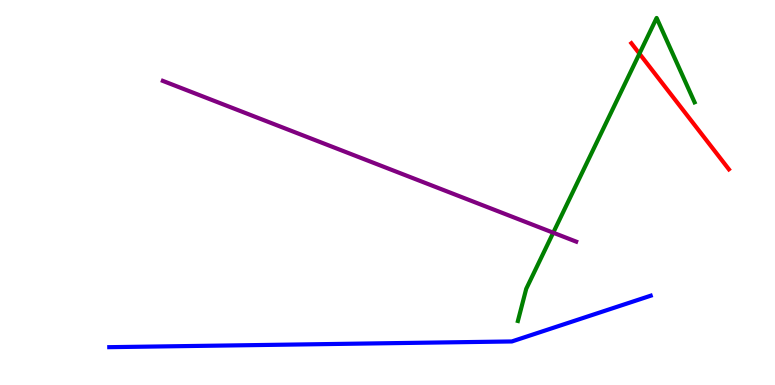[{'lines': ['blue', 'red'], 'intersections': []}, {'lines': ['green', 'red'], 'intersections': [{'x': 8.25, 'y': 8.61}]}, {'lines': ['purple', 'red'], 'intersections': []}, {'lines': ['blue', 'green'], 'intersections': []}, {'lines': ['blue', 'purple'], 'intersections': []}, {'lines': ['green', 'purple'], 'intersections': [{'x': 7.14, 'y': 3.96}]}]